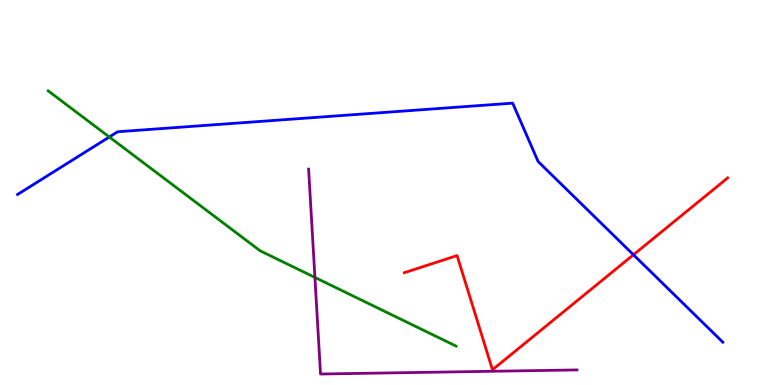[{'lines': ['blue', 'red'], 'intersections': [{'x': 8.17, 'y': 3.38}]}, {'lines': ['green', 'red'], 'intersections': []}, {'lines': ['purple', 'red'], 'intersections': []}, {'lines': ['blue', 'green'], 'intersections': [{'x': 1.41, 'y': 6.44}]}, {'lines': ['blue', 'purple'], 'intersections': []}, {'lines': ['green', 'purple'], 'intersections': [{'x': 4.06, 'y': 2.79}]}]